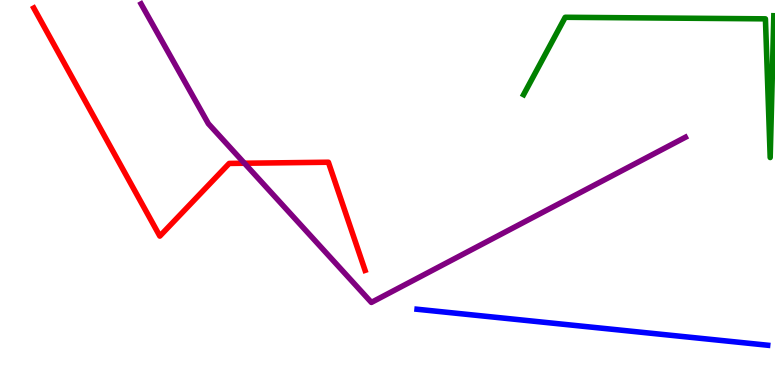[{'lines': ['blue', 'red'], 'intersections': []}, {'lines': ['green', 'red'], 'intersections': []}, {'lines': ['purple', 'red'], 'intersections': [{'x': 3.15, 'y': 5.76}]}, {'lines': ['blue', 'green'], 'intersections': []}, {'lines': ['blue', 'purple'], 'intersections': []}, {'lines': ['green', 'purple'], 'intersections': []}]